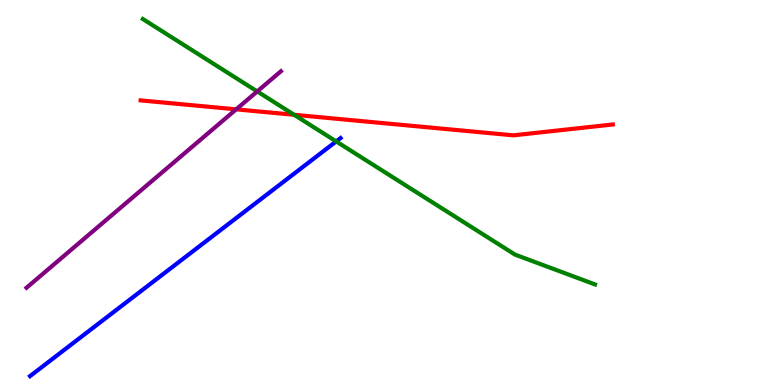[{'lines': ['blue', 'red'], 'intersections': []}, {'lines': ['green', 'red'], 'intersections': [{'x': 3.79, 'y': 7.02}]}, {'lines': ['purple', 'red'], 'intersections': [{'x': 3.05, 'y': 7.16}]}, {'lines': ['blue', 'green'], 'intersections': [{'x': 4.34, 'y': 6.33}]}, {'lines': ['blue', 'purple'], 'intersections': []}, {'lines': ['green', 'purple'], 'intersections': [{'x': 3.32, 'y': 7.63}]}]